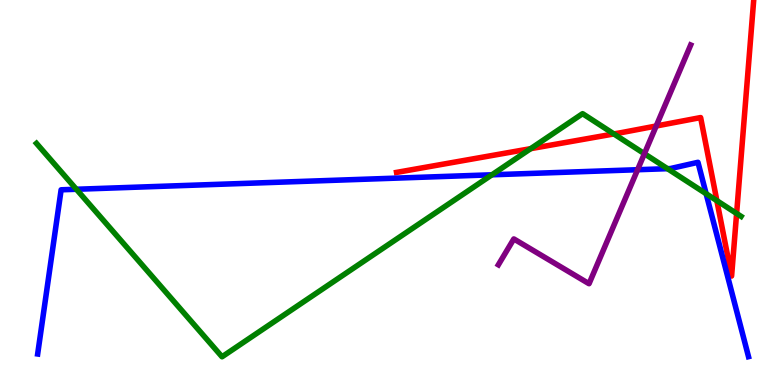[{'lines': ['blue', 'red'], 'intersections': []}, {'lines': ['green', 'red'], 'intersections': [{'x': 6.85, 'y': 6.14}, {'x': 7.92, 'y': 6.52}, {'x': 9.25, 'y': 4.79}, {'x': 9.5, 'y': 4.46}]}, {'lines': ['purple', 'red'], 'intersections': [{'x': 8.47, 'y': 6.73}]}, {'lines': ['blue', 'green'], 'intersections': [{'x': 0.985, 'y': 5.08}, {'x': 6.35, 'y': 5.46}, {'x': 8.61, 'y': 5.62}, {'x': 9.11, 'y': 4.97}]}, {'lines': ['blue', 'purple'], 'intersections': [{'x': 8.23, 'y': 5.59}]}, {'lines': ['green', 'purple'], 'intersections': [{'x': 8.31, 'y': 6.01}]}]